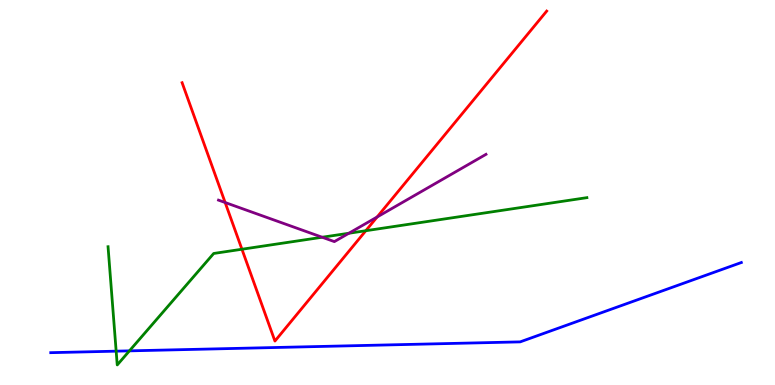[{'lines': ['blue', 'red'], 'intersections': []}, {'lines': ['green', 'red'], 'intersections': [{'x': 3.12, 'y': 3.53}, {'x': 4.72, 'y': 4.01}]}, {'lines': ['purple', 'red'], 'intersections': [{'x': 2.91, 'y': 4.74}, {'x': 4.87, 'y': 4.36}]}, {'lines': ['blue', 'green'], 'intersections': [{'x': 1.5, 'y': 0.879}, {'x': 1.67, 'y': 0.887}]}, {'lines': ['blue', 'purple'], 'intersections': []}, {'lines': ['green', 'purple'], 'intersections': [{'x': 4.16, 'y': 3.84}, {'x': 4.5, 'y': 3.94}]}]